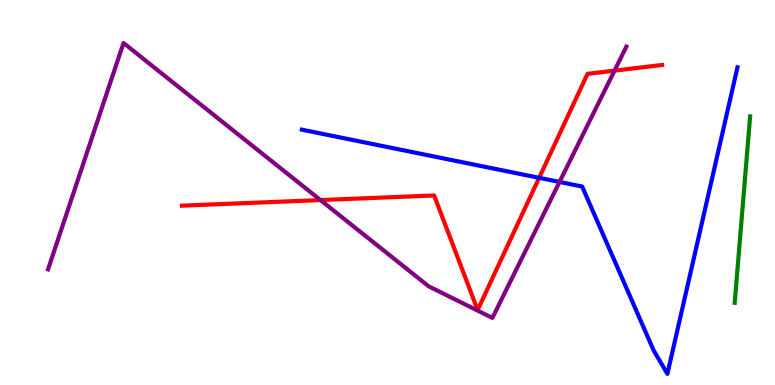[{'lines': ['blue', 'red'], 'intersections': [{'x': 6.96, 'y': 5.38}]}, {'lines': ['green', 'red'], 'intersections': []}, {'lines': ['purple', 'red'], 'intersections': [{'x': 4.14, 'y': 4.8}, {'x': 7.93, 'y': 8.16}]}, {'lines': ['blue', 'green'], 'intersections': []}, {'lines': ['blue', 'purple'], 'intersections': [{'x': 7.22, 'y': 5.27}]}, {'lines': ['green', 'purple'], 'intersections': []}]